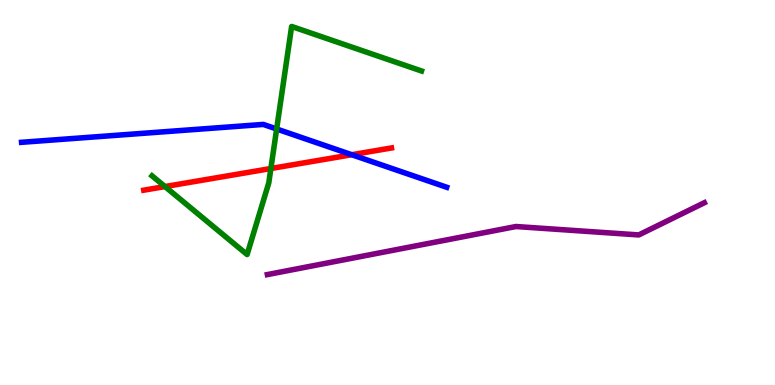[{'lines': ['blue', 'red'], 'intersections': [{'x': 4.54, 'y': 5.98}]}, {'lines': ['green', 'red'], 'intersections': [{'x': 2.13, 'y': 5.15}, {'x': 3.5, 'y': 5.62}]}, {'lines': ['purple', 'red'], 'intersections': []}, {'lines': ['blue', 'green'], 'intersections': [{'x': 3.57, 'y': 6.65}]}, {'lines': ['blue', 'purple'], 'intersections': []}, {'lines': ['green', 'purple'], 'intersections': []}]